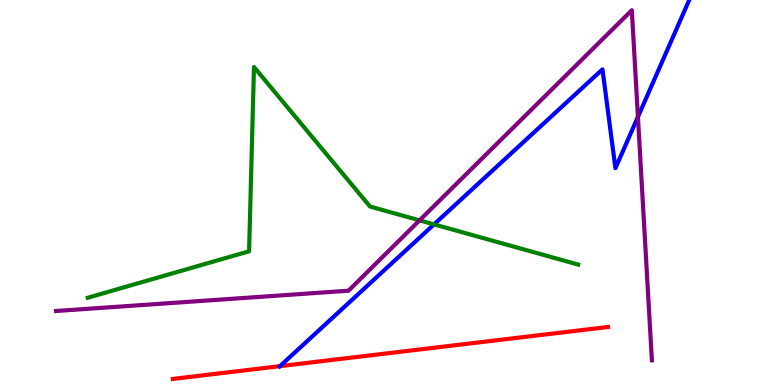[{'lines': ['blue', 'red'], 'intersections': [{'x': 3.61, 'y': 0.49}]}, {'lines': ['green', 'red'], 'intersections': []}, {'lines': ['purple', 'red'], 'intersections': []}, {'lines': ['blue', 'green'], 'intersections': [{'x': 5.6, 'y': 4.17}]}, {'lines': ['blue', 'purple'], 'intersections': [{'x': 8.23, 'y': 6.96}]}, {'lines': ['green', 'purple'], 'intersections': [{'x': 5.41, 'y': 4.28}]}]